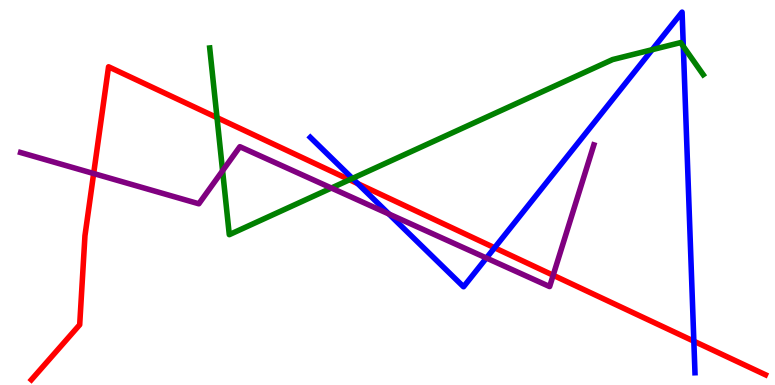[{'lines': ['blue', 'red'], 'intersections': [{'x': 4.62, 'y': 5.23}, {'x': 6.38, 'y': 3.56}, {'x': 8.95, 'y': 1.14}]}, {'lines': ['green', 'red'], 'intersections': [{'x': 2.8, 'y': 6.94}, {'x': 4.51, 'y': 5.33}]}, {'lines': ['purple', 'red'], 'intersections': [{'x': 1.21, 'y': 5.49}, {'x': 7.14, 'y': 2.85}]}, {'lines': ['blue', 'green'], 'intersections': [{'x': 4.55, 'y': 5.37}, {'x': 8.42, 'y': 8.71}, {'x': 8.82, 'y': 8.79}]}, {'lines': ['blue', 'purple'], 'intersections': [{'x': 5.02, 'y': 4.44}, {'x': 6.28, 'y': 3.3}]}, {'lines': ['green', 'purple'], 'intersections': [{'x': 2.87, 'y': 5.56}, {'x': 4.28, 'y': 5.12}]}]